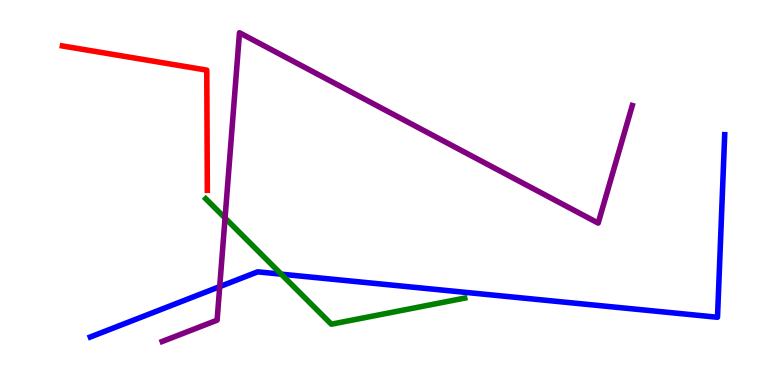[{'lines': ['blue', 'red'], 'intersections': []}, {'lines': ['green', 'red'], 'intersections': []}, {'lines': ['purple', 'red'], 'intersections': []}, {'lines': ['blue', 'green'], 'intersections': [{'x': 3.63, 'y': 2.88}]}, {'lines': ['blue', 'purple'], 'intersections': [{'x': 2.84, 'y': 2.56}]}, {'lines': ['green', 'purple'], 'intersections': [{'x': 2.9, 'y': 4.34}]}]